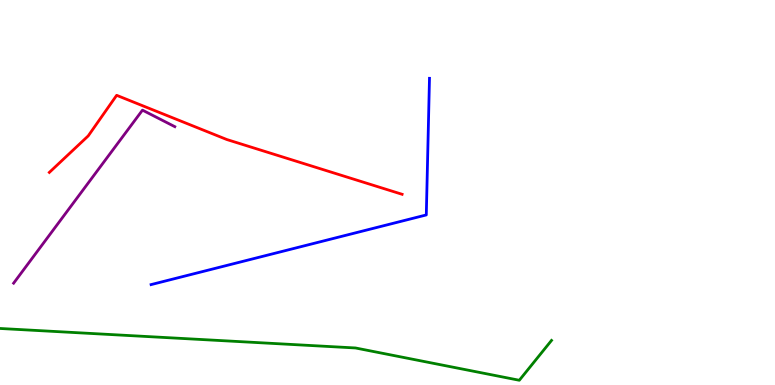[{'lines': ['blue', 'red'], 'intersections': []}, {'lines': ['green', 'red'], 'intersections': []}, {'lines': ['purple', 'red'], 'intersections': []}, {'lines': ['blue', 'green'], 'intersections': []}, {'lines': ['blue', 'purple'], 'intersections': []}, {'lines': ['green', 'purple'], 'intersections': []}]